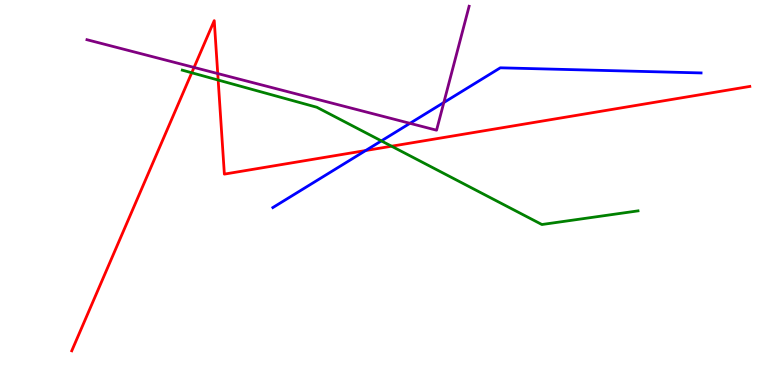[{'lines': ['blue', 'red'], 'intersections': [{'x': 4.72, 'y': 6.09}]}, {'lines': ['green', 'red'], 'intersections': [{'x': 2.47, 'y': 8.11}, {'x': 2.81, 'y': 7.92}, {'x': 5.05, 'y': 6.2}]}, {'lines': ['purple', 'red'], 'intersections': [{'x': 2.5, 'y': 8.25}, {'x': 2.81, 'y': 8.09}]}, {'lines': ['blue', 'green'], 'intersections': [{'x': 4.92, 'y': 6.34}]}, {'lines': ['blue', 'purple'], 'intersections': [{'x': 5.29, 'y': 6.8}, {'x': 5.73, 'y': 7.34}]}, {'lines': ['green', 'purple'], 'intersections': []}]